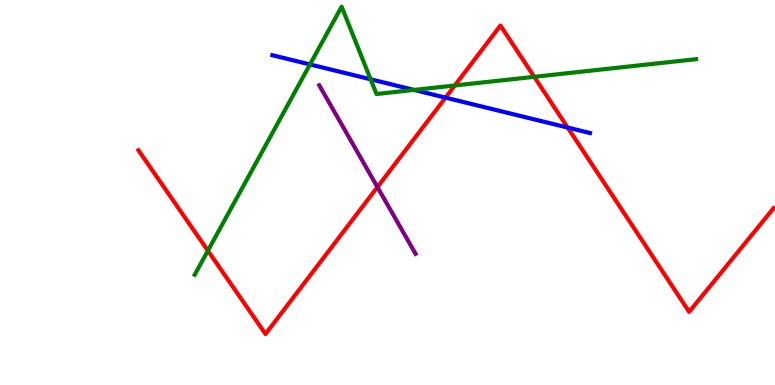[{'lines': ['blue', 'red'], 'intersections': [{'x': 5.75, 'y': 7.46}, {'x': 7.32, 'y': 6.69}]}, {'lines': ['green', 'red'], 'intersections': [{'x': 2.68, 'y': 3.49}, {'x': 5.87, 'y': 7.78}, {'x': 6.89, 'y': 8.0}]}, {'lines': ['purple', 'red'], 'intersections': [{'x': 4.87, 'y': 5.14}]}, {'lines': ['blue', 'green'], 'intersections': [{'x': 4.0, 'y': 8.33}, {'x': 4.78, 'y': 7.94}, {'x': 5.34, 'y': 7.66}]}, {'lines': ['blue', 'purple'], 'intersections': []}, {'lines': ['green', 'purple'], 'intersections': []}]